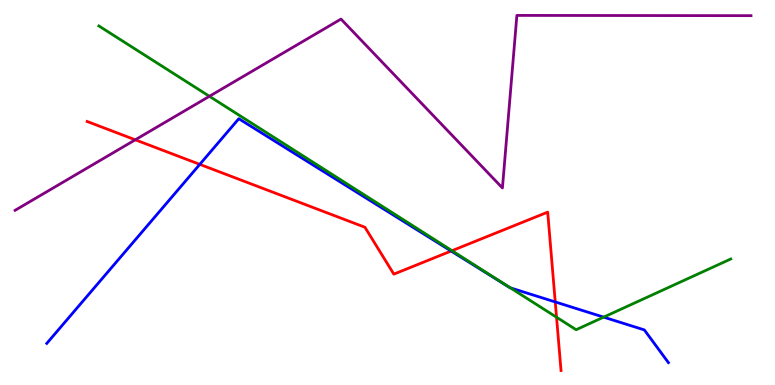[{'lines': ['blue', 'red'], 'intersections': [{'x': 2.58, 'y': 5.73}, {'x': 5.82, 'y': 3.48}, {'x': 7.16, 'y': 2.16}]}, {'lines': ['green', 'red'], 'intersections': [{'x': 5.83, 'y': 3.49}, {'x': 7.18, 'y': 1.76}]}, {'lines': ['purple', 'red'], 'intersections': [{'x': 1.75, 'y': 6.37}]}, {'lines': ['blue', 'green'], 'intersections': [{'x': 6.59, 'y': 2.52}, {'x': 7.79, 'y': 1.76}]}, {'lines': ['blue', 'purple'], 'intersections': []}, {'lines': ['green', 'purple'], 'intersections': [{'x': 2.7, 'y': 7.5}]}]